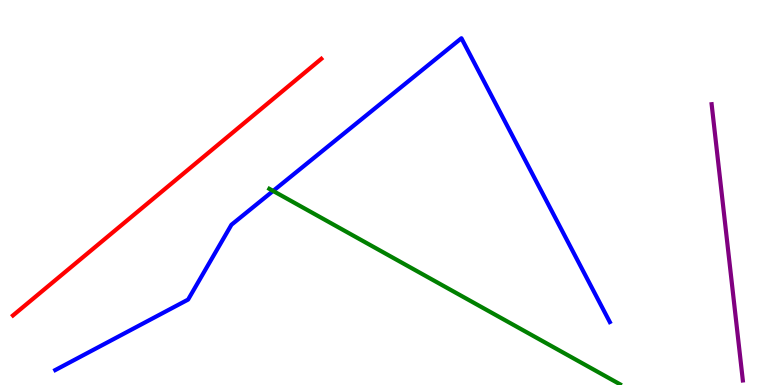[{'lines': ['blue', 'red'], 'intersections': []}, {'lines': ['green', 'red'], 'intersections': []}, {'lines': ['purple', 'red'], 'intersections': []}, {'lines': ['blue', 'green'], 'intersections': [{'x': 3.52, 'y': 5.04}]}, {'lines': ['blue', 'purple'], 'intersections': []}, {'lines': ['green', 'purple'], 'intersections': []}]